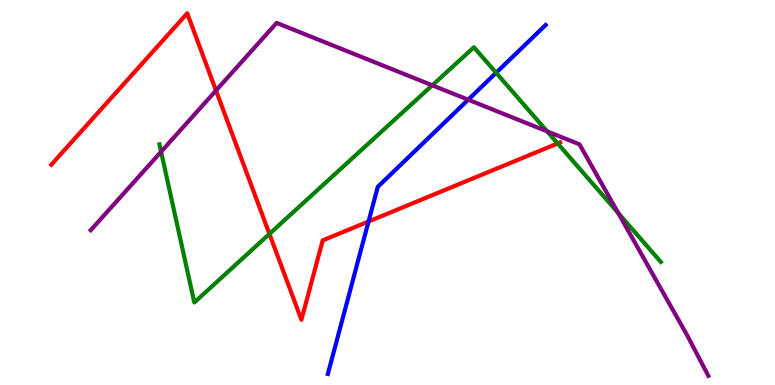[{'lines': ['blue', 'red'], 'intersections': [{'x': 4.76, 'y': 4.25}]}, {'lines': ['green', 'red'], 'intersections': [{'x': 3.48, 'y': 3.92}, {'x': 7.2, 'y': 6.27}]}, {'lines': ['purple', 'red'], 'intersections': [{'x': 2.79, 'y': 7.65}]}, {'lines': ['blue', 'green'], 'intersections': [{'x': 6.4, 'y': 8.11}]}, {'lines': ['blue', 'purple'], 'intersections': [{'x': 6.04, 'y': 7.41}]}, {'lines': ['green', 'purple'], 'intersections': [{'x': 2.08, 'y': 6.06}, {'x': 5.58, 'y': 7.78}, {'x': 7.06, 'y': 6.59}, {'x': 7.98, 'y': 4.47}]}]